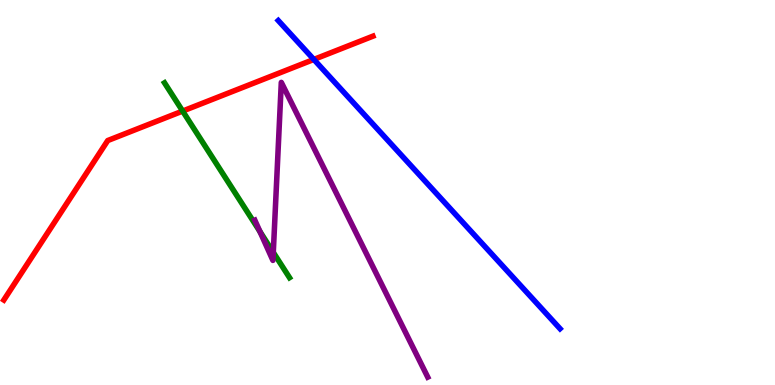[{'lines': ['blue', 'red'], 'intersections': [{'x': 4.05, 'y': 8.46}]}, {'lines': ['green', 'red'], 'intersections': [{'x': 2.36, 'y': 7.12}]}, {'lines': ['purple', 'red'], 'intersections': []}, {'lines': ['blue', 'green'], 'intersections': []}, {'lines': ['blue', 'purple'], 'intersections': []}, {'lines': ['green', 'purple'], 'intersections': [{'x': 3.35, 'y': 3.99}, {'x': 3.53, 'y': 3.44}]}]